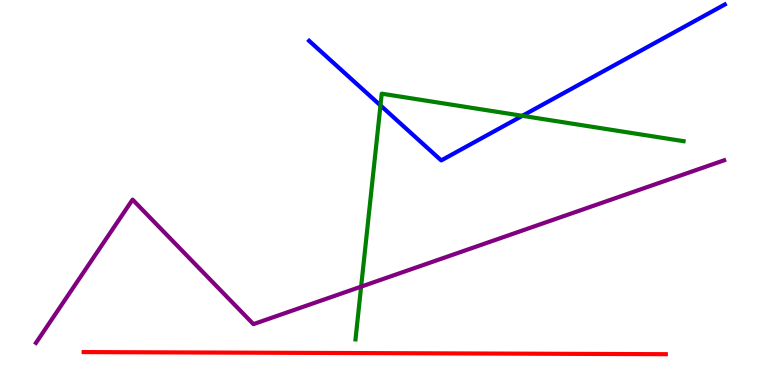[{'lines': ['blue', 'red'], 'intersections': []}, {'lines': ['green', 'red'], 'intersections': []}, {'lines': ['purple', 'red'], 'intersections': []}, {'lines': ['blue', 'green'], 'intersections': [{'x': 4.91, 'y': 7.26}, {'x': 6.74, 'y': 6.99}]}, {'lines': ['blue', 'purple'], 'intersections': []}, {'lines': ['green', 'purple'], 'intersections': [{'x': 4.66, 'y': 2.55}]}]